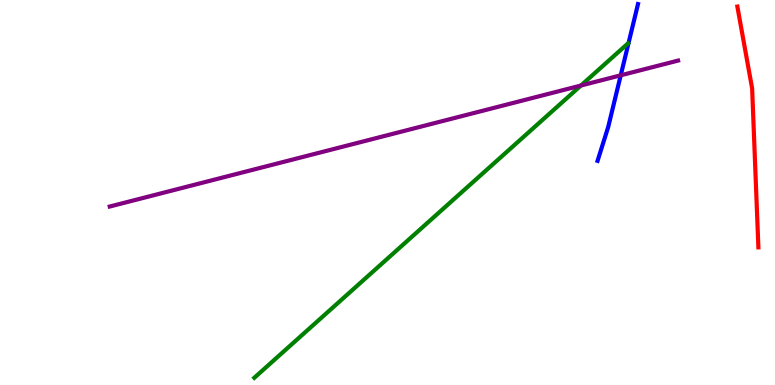[{'lines': ['blue', 'red'], 'intersections': []}, {'lines': ['green', 'red'], 'intersections': []}, {'lines': ['purple', 'red'], 'intersections': []}, {'lines': ['blue', 'green'], 'intersections': []}, {'lines': ['blue', 'purple'], 'intersections': [{'x': 8.01, 'y': 8.04}]}, {'lines': ['green', 'purple'], 'intersections': [{'x': 7.5, 'y': 7.78}]}]